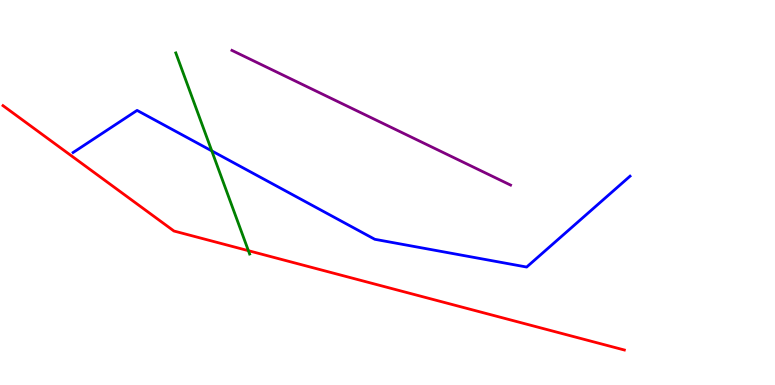[{'lines': ['blue', 'red'], 'intersections': []}, {'lines': ['green', 'red'], 'intersections': [{'x': 3.21, 'y': 3.49}]}, {'lines': ['purple', 'red'], 'intersections': []}, {'lines': ['blue', 'green'], 'intersections': [{'x': 2.73, 'y': 6.08}]}, {'lines': ['blue', 'purple'], 'intersections': []}, {'lines': ['green', 'purple'], 'intersections': []}]